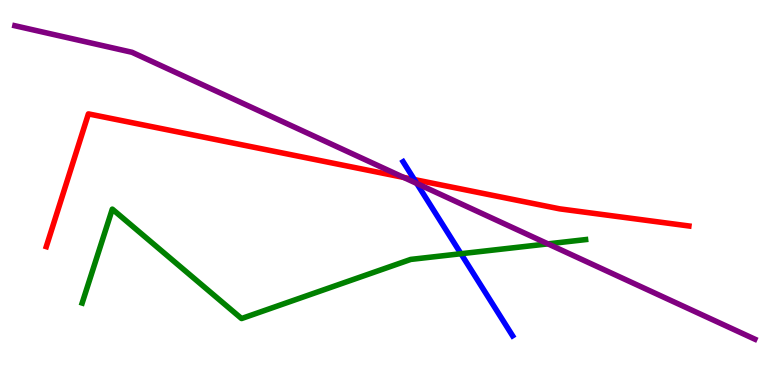[{'lines': ['blue', 'red'], 'intersections': [{'x': 5.35, 'y': 5.34}]}, {'lines': ['green', 'red'], 'intersections': []}, {'lines': ['purple', 'red'], 'intersections': [{'x': 5.21, 'y': 5.39}]}, {'lines': ['blue', 'green'], 'intersections': [{'x': 5.95, 'y': 3.41}]}, {'lines': ['blue', 'purple'], 'intersections': [{'x': 5.38, 'y': 5.23}]}, {'lines': ['green', 'purple'], 'intersections': [{'x': 7.07, 'y': 3.67}]}]